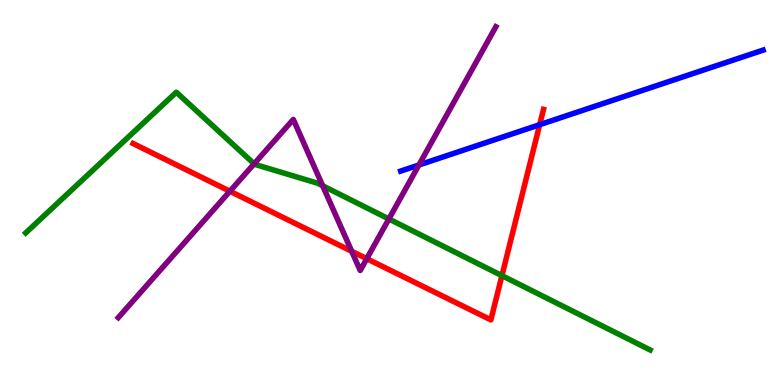[{'lines': ['blue', 'red'], 'intersections': [{'x': 6.96, 'y': 6.76}]}, {'lines': ['green', 'red'], 'intersections': [{'x': 6.48, 'y': 2.84}]}, {'lines': ['purple', 'red'], 'intersections': [{'x': 2.97, 'y': 5.03}, {'x': 4.54, 'y': 3.47}, {'x': 4.73, 'y': 3.28}]}, {'lines': ['blue', 'green'], 'intersections': []}, {'lines': ['blue', 'purple'], 'intersections': [{'x': 5.41, 'y': 5.71}]}, {'lines': ['green', 'purple'], 'intersections': [{'x': 3.28, 'y': 5.74}, {'x': 4.16, 'y': 5.17}, {'x': 5.02, 'y': 4.31}]}]